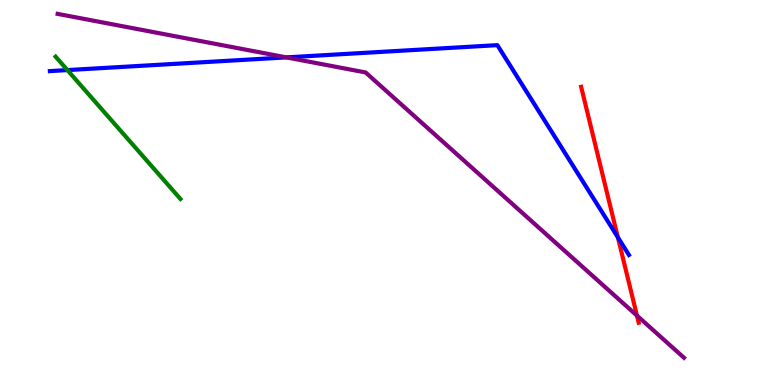[{'lines': ['blue', 'red'], 'intersections': [{'x': 7.97, 'y': 3.84}]}, {'lines': ['green', 'red'], 'intersections': []}, {'lines': ['purple', 'red'], 'intersections': [{'x': 8.22, 'y': 1.8}]}, {'lines': ['blue', 'green'], 'intersections': [{'x': 0.87, 'y': 8.18}]}, {'lines': ['blue', 'purple'], 'intersections': [{'x': 3.7, 'y': 8.51}]}, {'lines': ['green', 'purple'], 'intersections': []}]